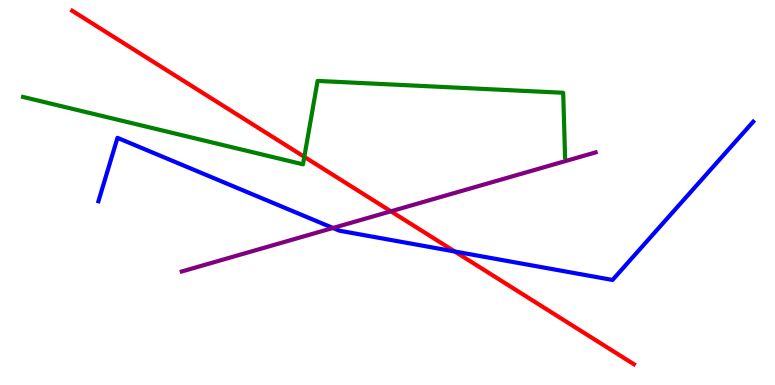[{'lines': ['blue', 'red'], 'intersections': [{'x': 5.87, 'y': 3.47}]}, {'lines': ['green', 'red'], 'intersections': [{'x': 3.93, 'y': 5.93}]}, {'lines': ['purple', 'red'], 'intersections': [{'x': 5.04, 'y': 4.51}]}, {'lines': ['blue', 'green'], 'intersections': []}, {'lines': ['blue', 'purple'], 'intersections': [{'x': 4.3, 'y': 4.08}]}, {'lines': ['green', 'purple'], 'intersections': []}]